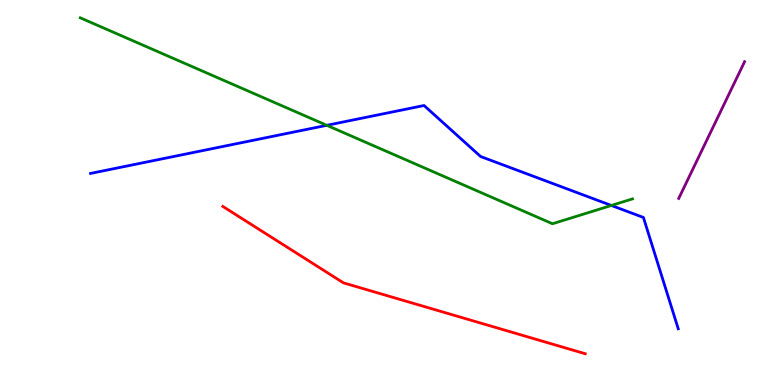[{'lines': ['blue', 'red'], 'intersections': []}, {'lines': ['green', 'red'], 'intersections': []}, {'lines': ['purple', 'red'], 'intersections': []}, {'lines': ['blue', 'green'], 'intersections': [{'x': 4.22, 'y': 6.75}, {'x': 7.89, 'y': 4.66}]}, {'lines': ['blue', 'purple'], 'intersections': []}, {'lines': ['green', 'purple'], 'intersections': []}]